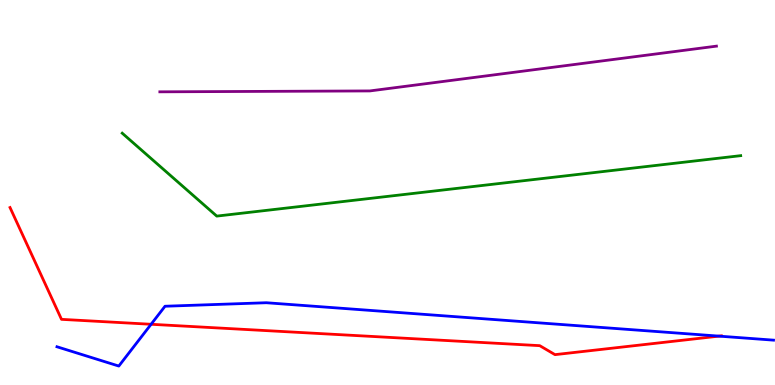[{'lines': ['blue', 'red'], 'intersections': [{'x': 1.95, 'y': 1.58}, {'x': 9.28, 'y': 1.27}]}, {'lines': ['green', 'red'], 'intersections': []}, {'lines': ['purple', 'red'], 'intersections': []}, {'lines': ['blue', 'green'], 'intersections': []}, {'lines': ['blue', 'purple'], 'intersections': []}, {'lines': ['green', 'purple'], 'intersections': []}]